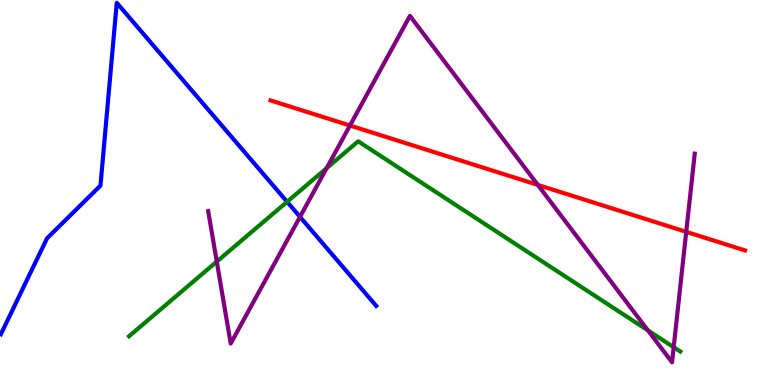[{'lines': ['blue', 'red'], 'intersections': []}, {'lines': ['green', 'red'], 'intersections': []}, {'lines': ['purple', 'red'], 'intersections': [{'x': 4.52, 'y': 6.74}, {'x': 6.94, 'y': 5.2}, {'x': 8.85, 'y': 3.98}]}, {'lines': ['blue', 'green'], 'intersections': [{'x': 3.7, 'y': 4.76}]}, {'lines': ['blue', 'purple'], 'intersections': [{'x': 3.87, 'y': 4.37}]}, {'lines': ['green', 'purple'], 'intersections': [{'x': 2.8, 'y': 3.2}, {'x': 4.21, 'y': 5.63}, {'x': 8.36, 'y': 1.42}, {'x': 8.69, 'y': 0.981}]}]